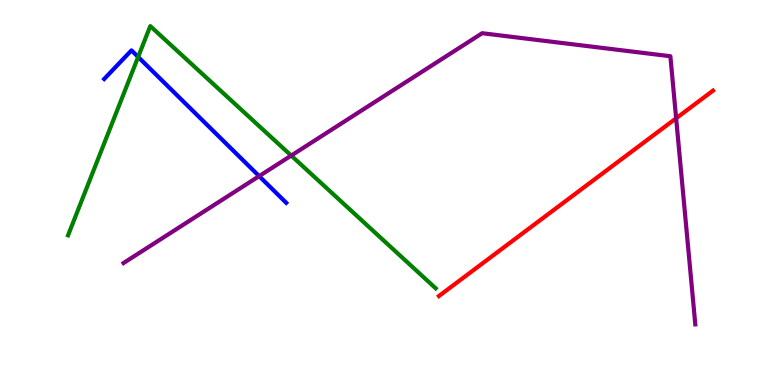[{'lines': ['blue', 'red'], 'intersections': []}, {'lines': ['green', 'red'], 'intersections': []}, {'lines': ['purple', 'red'], 'intersections': [{'x': 8.72, 'y': 6.93}]}, {'lines': ['blue', 'green'], 'intersections': [{'x': 1.78, 'y': 8.52}]}, {'lines': ['blue', 'purple'], 'intersections': [{'x': 3.34, 'y': 5.43}]}, {'lines': ['green', 'purple'], 'intersections': [{'x': 3.76, 'y': 5.96}]}]